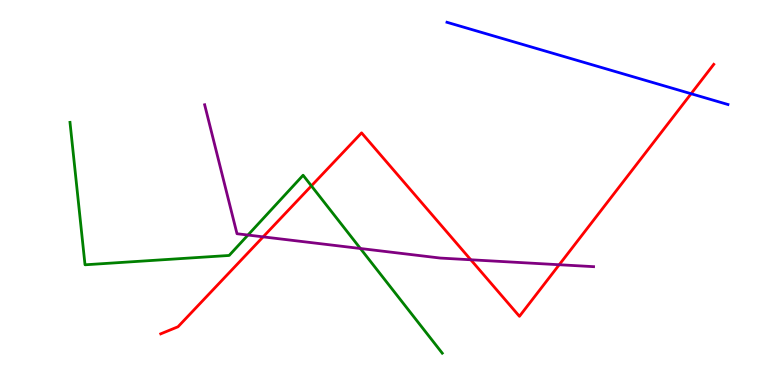[{'lines': ['blue', 'red'], 'intersections': [{'x': 8.92, 'y': 7.57}]}, {'lines': ['green', 'red'], 'intersections': [{'x': 4.02, 'y': 5.17}]}, {'lines': ['purple', 'red'], 'intersections': [{'x': 3.4, 'y': 3.85}, {'x': 6.07, 'y': 3.25}, {'x': 7.22, 'y': 3.12}]}, {'lines': ['blue', 'green'], 'intersections': []}, {'lines': ['blue', 'purple'], 'intersections': []}, {'lines': ['green', 'purple'], 'intersections': [{'x': 3.2, 'y': 3.9}, {'x': 4.65, 'y': 3.55}]}]